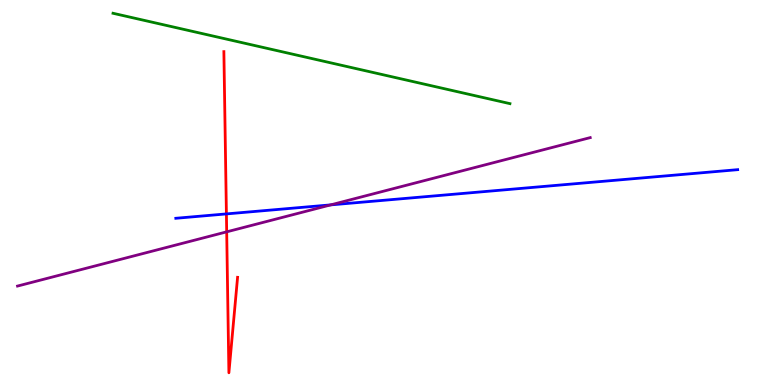[{'lines': ['blue', 'red'], 'intersections': [{'x': 2.92, 'y': 4.44}]}, {'lines': ['green', 'red'], 'intersections': []}, {'lines': ['purple', 'red'], 'intersections': [{'x': 2.93, 'y': 3.98}]}, {'lines': ['blue', 'green'], 'intersections': []}, {'lines': ['blue', 'purple'], 'intersections': [{'x': 4.27, 'y': 4.68}]}, {'lines': ['green', 'purple'], 'intersections': []}]